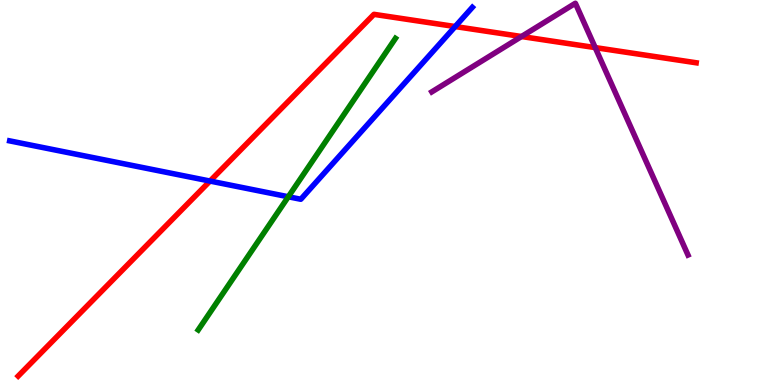[{'lines': ['blue', 'red'], 'intersections': [{'x': 2.71, 'y': 5.3}, {'x': 5.87, 'y': 9.31}]}, {'lines': ['green', 'red'], 'intersections': []}, {'lines': ['purple', 'red'], 'intersections': [{'x': 6.73, 'y': 9.05}, {'x': 7.68, 'y': 8.76}]}, {'lines': ['blue', 'green'], 'intersections': [{'x': 3.72, 'y': 4.89}]}, {'lines': ['blue', 'purple'], 'intersections': []}, {'lines': ['green', 'purple'], 'intersections': []}]